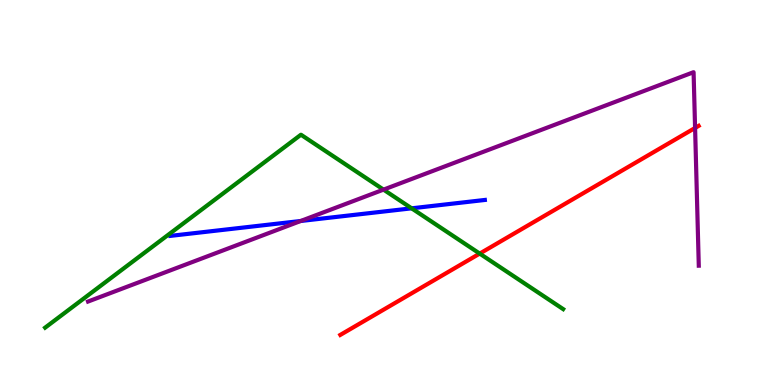[{'lines': ['blue', 'red'], 'intersections': []}, {'lines': ['green', 'red'], 'intersections': [{'x': 6.19, 'y': 3.41}]}, {'lines': ['purple', 'red'], 'intersections': [{'x': 8.97, 'y': 6.68}]}, {'lines': ['blue', 'green'], 'intersections': [{'x': 5.31, 'y': 4.59}]}, {'lines': ['blue', 'purple'], 'intersections': [{'x': 3.88, 'y': 4.26}]}, {'lines': ['green', 'purple'], 'intersections': [{'x': 4.95, 'y': 5.07}]}]